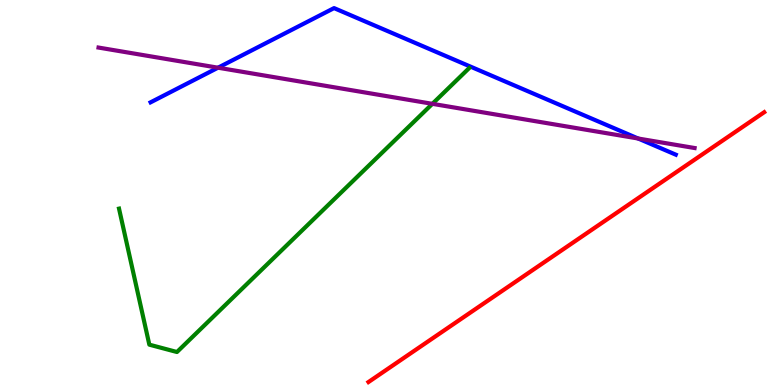[{'lines': ['blue', 'red'], 'intersections': []}, {'lines': ['green', 'red'], 'intersections': []}, {'lines': ['purple', 'red'], 'intersections': []}, {'lines': ['blue', 'green'], 'intersections': []}, {'lines': ['blue', 'purple'], 'intersections': [{'x': 2.81, 'y': 8.24}, {'x': 8.23, 'y': 6.4}]}, {'lines': ['green', 'purple'], 'intersections': [{'x': 5.58, 'y': 7.3}]}]